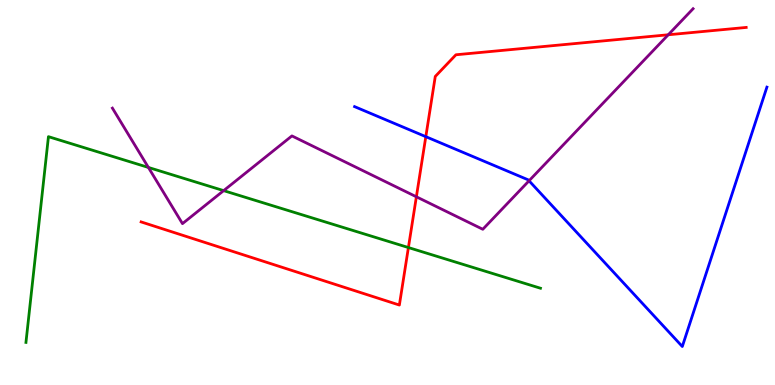[{'lines': ['blue', 'red'], 'intersections': [{'x': 5.49, 'y': 6.45}]}, {'lines': ['green', 'red'], 'intersections': [{'x': 5.27, 'y': 3.57}]}, {'lines': ['purple', 'red'], 'intersections': [{'x': 5.37, 'y': 4.89}, {'x': 8.62, 'y': 9.1}]}, {'lines': ['blue', 'green'], 'intersections': []}, {'lines': ['blue', 'purple'], 'intersections': [{'x': 6.83, 'y': 5.3}]}, {'lines': ['green', 'purple'], 'intersections': [{'x': 1.91, 'y': 5.65}, {'x': 2.89, 'y': 5.05}]}]